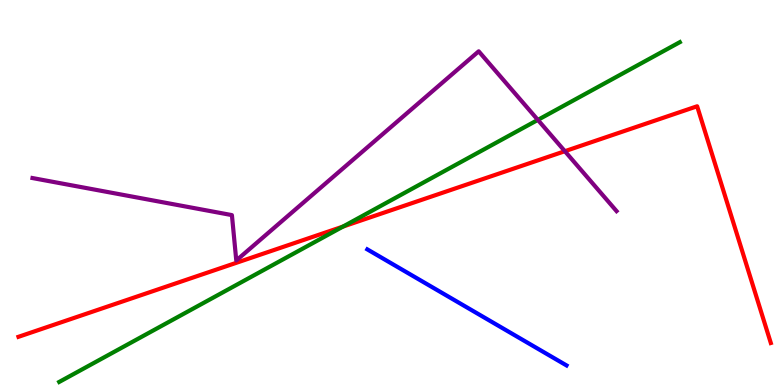[{'lines': ['blue', 'red'], 'intersections': []}, {'lines': ['green', 'red'], 'intersections': [{'x': 4.43, 'y': 4.12}]}, {'lines': ['purple', 'red'], 'intersections': [{'x': 7.29, 'y': 6.07}]}, {'lines': ['blue', 'green'], 'intersections': []}, {'lines': ['blue', 'purple'], 'intersections': []}, {'lines': ['green', 'purple'], 'intersections': [{'x': 6.94, 'y': 6.89}]}]